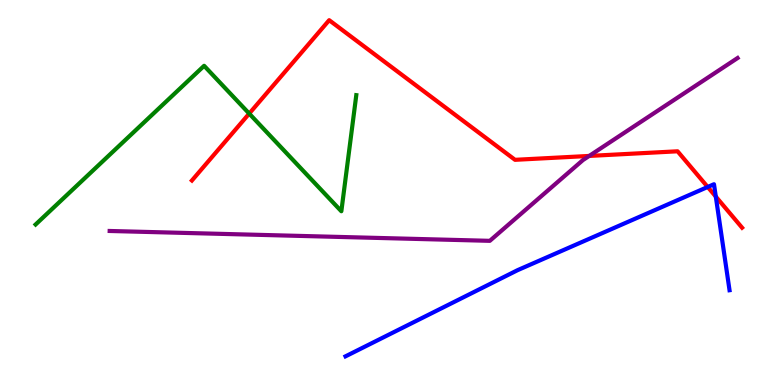[{'lines': ['blue', 'red'], 'intersections': [{'x': 9.13, 'y': 5.14}, {'x': 9.24, 'y': 4.89}]}, {'lines': ['green', 'red'], 'intersections': [{'x': 3.22, 'y': 7.05}]}, {'lines': ['purple', 'red'], 'intersections': [{'x': 7.6, 'y': 5.95}]}, {'lines': ['blue', 'green'], 'intersections': []}, {'lines': ['blue', 'purple'], 'intersections': []}, {'lines': ['green', 'purple'], 'intersections': []}]